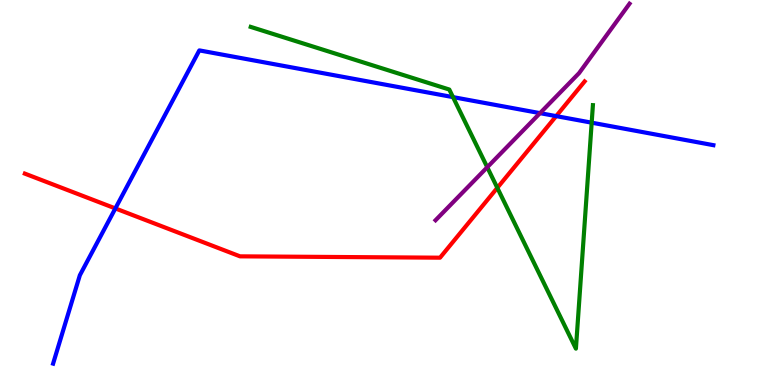[{'lines': ['blue', 'red'], 'intersections': [{'x': 1.49, 'y': 4.59}, {'x': 7.18, 'y': 6.98}]}, {'lines': ['green', 'red'], 'intersections': [{'x': 6.42, 'y': 5.12}]}, {'lines': ['purple', 'red'], 'intersections': []}, {'lines': ['blue', 'green'], 'intersections': [{'x': 5.85, 'y': 7.48}, {'x': 7.63, 'y': 6.81}]}, {'lines': ['blue', 'purple'], 'intersections': [{'x': 6.97, 'y': 7.06}]}, {'lines': ['green', 'purple'], 'intersections': [{'x': 6.29, 'y': 5.66}]}]